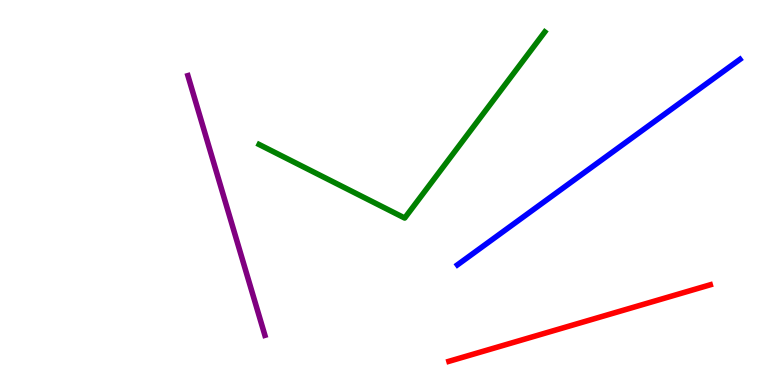[{'lines': ['blue', 'red'], 'intersections': []}, {'lines': ['green', 'red'], 'intersections': []}, {'lines': ['purple', 'red'], 'intersections': []}, {'lines': ['blue', 'green'], 'intersections': []}, {'lines': ['blue', 'purple'], 'intersections': []}, {'lines': ['green', 'purple'], 'intersections': []}]